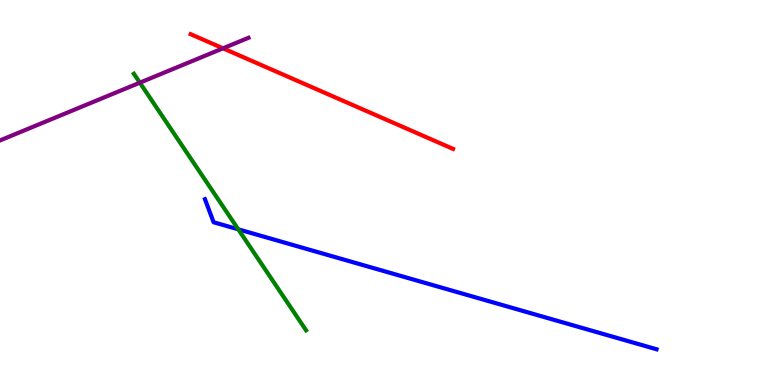[{'lines': ['blue', 'red'], 'intersections': []}, {'lines': ['green', 'red'], 'intersections': []}, {'lines': ['purple', 'red'], 'intersections': [{'x': 2.88, 'y': 8.74}]}, {'lines': ['blue', 'green'], 'intersections': [{'x': 3.07, 'y': 4.04}]}, {'lines': ['blue', 'purple'], 'intersections': []}, {'lines': ['green', 'purple'], 'intersections': [{'x': 1.8, 'y': 7.85}]}]